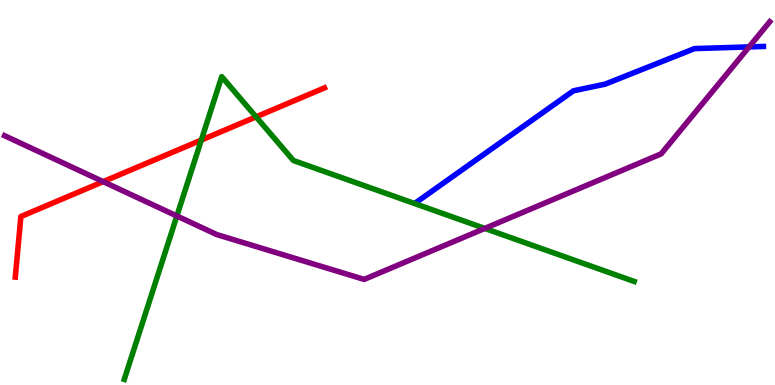[{'lines': ['blue', 'red'], 'intersections': []}, {'lines': ['green', 'red'], 'intersections': [{'x': 2.6, 'y': 6.36}, {'x': 3.3, 'y': 6.96}]}, {'lines': ['purple', 'red'], 'intersections': [{'x': 1.33, 'y': 5.28}]}, {'lines': ['blue', 'green'], 'intersections': []}, {'lines': ['blue', 'purple'], 'intersections': [{'x': 9.67, 'y': 8.78}]}, {'lines': ['green', 'purple'], 'intersections': [{'x': 2.28, 'y': 4.39}, {'x': 6.26, 'y': 4.07}]}]